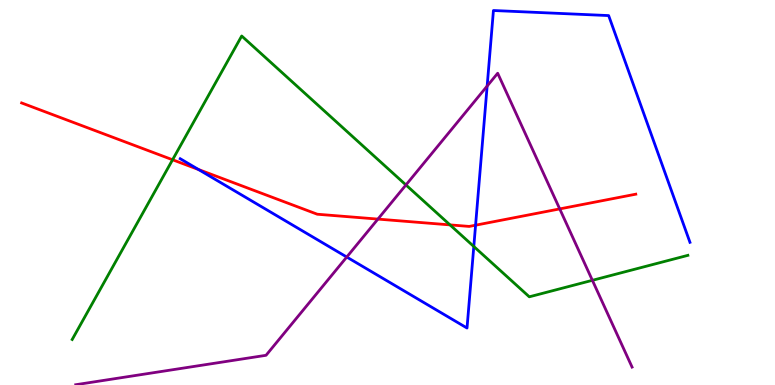[{'lines': ['blue', 'red'], 'intersections': [{'x': 2.56, 'y': 5.6}, {'x': 6.14, 'y': 4.15}]}, {'lines': ['green', 'red'], 'intersections': [{'x': 2.23, 'y': 5.85}, {'x': 5.81, 'y': 4.16}]}, {'lines': ['purple', 'red'], 'intersections': [{'x': 4.88, 'y': 4.31}, {'x': 7.22, 'y': 4.57}]}, {'lines': ['blue', 'green'], 'intersections': [{'x': 6.11, 'y': 3.6}]}, {'lines': ['blue', 'purple'], 'intersections': [{'x': 4.47, 'y': 3.32}, {'x': 6.29, 'y': 7.76}]}, {'lines': ['green', 'purple'], 'intersections': [{'x': 5.24, 'y': 5.2}, {'x': 7.64, 'y': 2.72}]}]